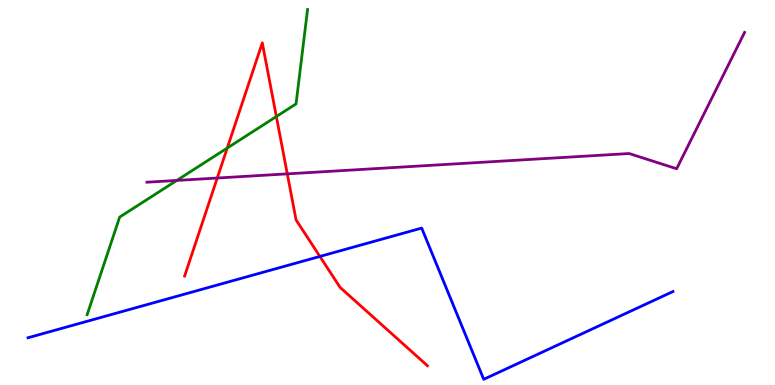[{'lines': ['blue', 'red'], 'intersections': [{'x': 4.13, 'y': 3.34}]}, {'lines': ['green', 'red'], 'intersections': [{'x': 2.93, 'y': 6.15}, {'x': 3.57, 'y': 6.97}]}, {'lines': ['purple', 'red'], 'intersections': [{'x': 2.8, 'y': 5.38}, {'x': 3.71, 'y': 5.48}]}, {'lines': ['blue', 'green'], 'intersections': []}, {'lines': ['blue', 'purple'], 'intersections': []}, {'lines': ['green', 'purple'], 'intersections': [{'x': 2.28, 'y': 5.31}]}]